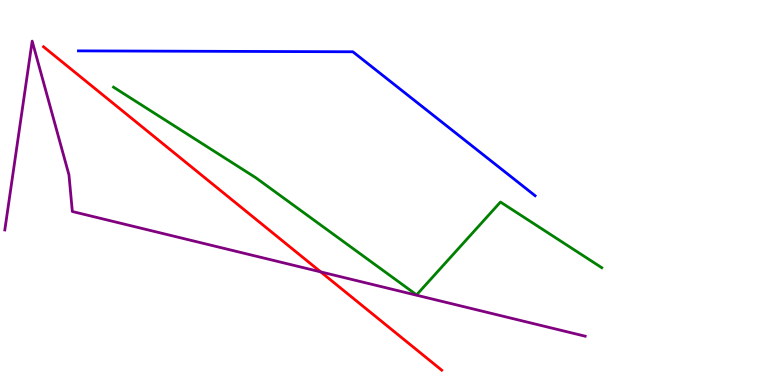[{'lines': ['blue', 'red'], 'intersections': []}, {'lines': ['green', 'red'], 'intersections': []}, {'lines': ['purple', 'red'], 'intersections': [{'x': 4.14, 'y': 2.94}]}, {'lines': ['blue', 'green'], 'intersections': []}, {'lines': ['blue', 'purple'], 'intersections': []}, {'lines': ['green', 'purple'], 'intersections': []}]